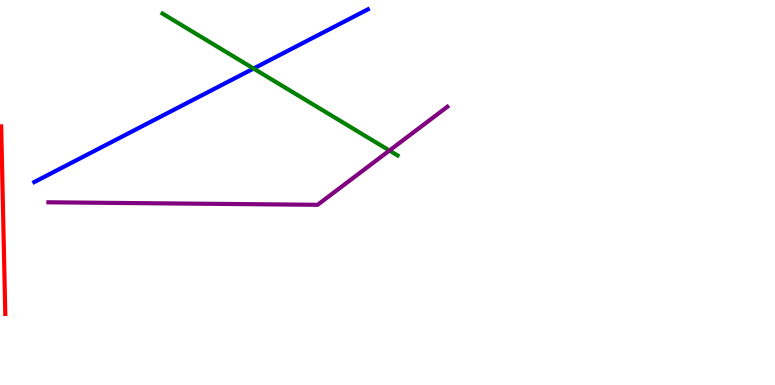[{'lines': ['blue', 'red'], 'intersections': []}, {'lines': ['green', 'red'], 'intersections': []}, {'lines': ['purple', 'red'], 'intersections': []}, {'lines': ['blue', 'green'], 'intersections': [{'x': 3.27, 'y': 8.22}]}, {'lines': ['blue', 'purple'], 'intersections': []}, {'lines': ['green', 'purple'], 'intersections': [{'x': 5.02, 'y': 6.09}]}]